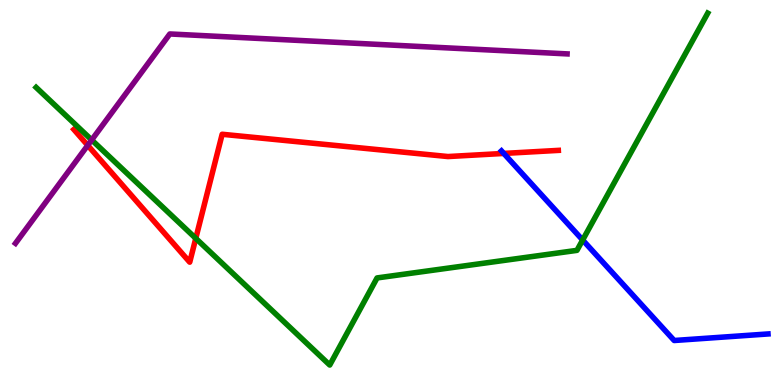[{'lines': ['blue', 'red'], 'intersections': [{'x': 6.5, 'y': 6.01}]}, {'lines': ['green', 'red'], 'intersections': [{'x': 2.53, 'y': 3.81}]}, {'lines': ['purple', 'red'], 'intersections': [{'x': 1.13, 'y': 6.22}]}, {'lines': ['blue', 'green'], 'intersections': [{'x': 7.52, 'y': 3.77}]}, {'lines': ['blue', 'purple'], 'intersections': []}, {'lines': ['green', 'purple'], 'intersections': [{'x': 1.18, 'y': 6.36}]}]